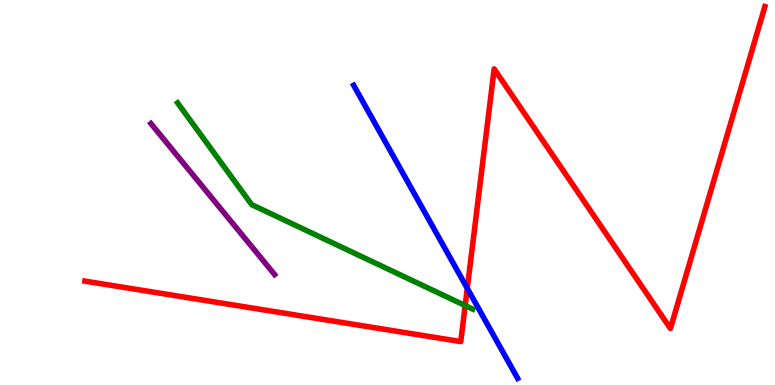[{'lines': ['blue', 'red'], 'intersections': [{'x': 6.03, 'y': 2.51}]}, {'lines': ['green', 'red'], 'intersections': [{'x': 6.0, 'y': 2.06}]}, {'lines': ['purple', 'red'], 'intersections': []}, {'lines': ['blue', 'green'], 'intersections': []}, {'lines': ['blue', 'purple'], 'intersections': []}, {'lines': ['green', 'purple'], 'intersections': []}]